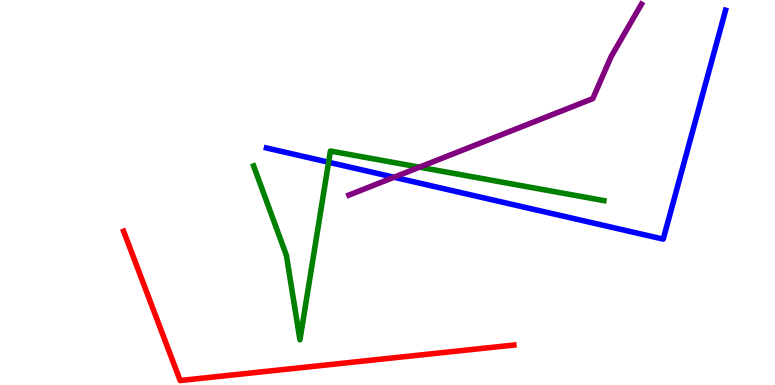[{'lines': ['blue', 'red'], 'intersections': []}, {'lines': ['green', 'red'], 'intersections': []}, {'lines': ['purple', 'red'], 'intersections': []}, {'lines': ['blue', 'green'], 'intersections': [{'x': 4.24, 'y': 5.79}]}, {'lines': ['blue', 'purple'], 'intersections': [{'x': 5.08, 'y': 5.4}]}, {'lines': ['green', 'purple'], 'intersections': [{'x': 5.41, 'y': 5.66}]}]